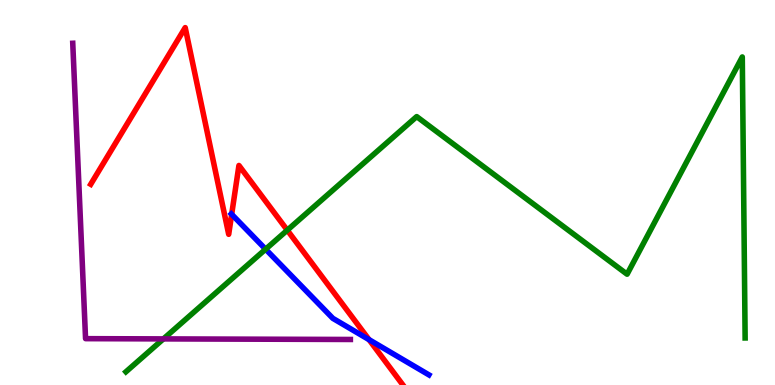[{'lines': ['blue', 'red'], 'intersections': [{'x': 2.99, 'y': 4.43}, {'x': 4.76, 'y': 1.18}]}, {'lines': ['green', 'red'], 'intersections': [{'x': 3.71, 'y': 4.02}]}, {'lines': ['purple', 'red'], 'intersections': []}, {'lines': ['blue', 'green'], 'intersections': [{'x': 3.43, 'y': 3.53}]}, {'lines': ['blue', 'purple'], 'intersections': []}, {'lines': ['green', 'purple'], 'intersections': [{'x': 2.11, 'y': 1.2}]}]